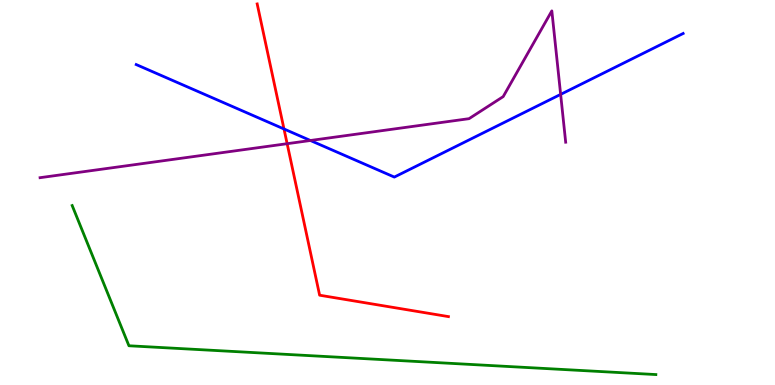[{'lines': ['blue', 'red'], 'intersections': [{'x': 3.66, 'y': 6.65}]}, {'lines': ['green', 'red'], 'intersections': []}, {'lines': ['purple', 'red'], 'intersections': [{'x': 3.71, 'y': 6.27}]}, {'lines': ['blue', 'green'], 'intersections': []}, {'lines': ['blue', 'purple'], 'intersections': [{'x': 4.01, 'y': 6.35}, {'x': 7.23, 'y': 7.55}]}, {'lines': ['green', 'purple'], 'intersections': []}]